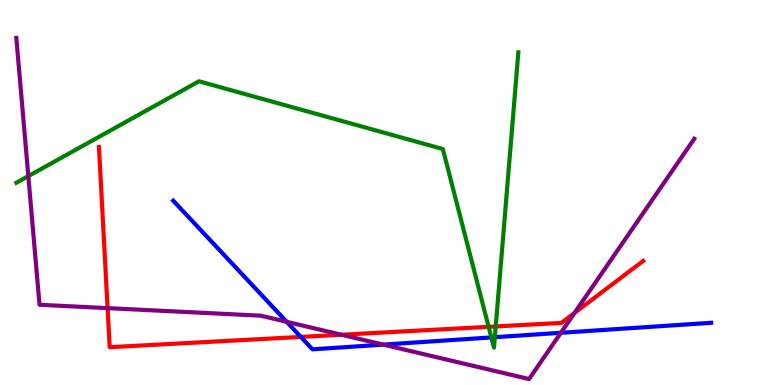[{'lines': ['blue', 'red'], 'intersections': [{'x': 3.88, 'y': 1.25}]}, {'lines': ['green', 'red'], 'intersections': [{'x': 6.3, 'y': 1.51}, {'x': 6.4, 'y': 1.52}]}, {'lines': ['purple', 'red'], 'intersections': [{'x': 1.39, 'y': 2.0}, {'x': 4.41, 'y': 1.31}, {'x': 7.41, 'y': 1.87}]}, {'lines': ['blue', 'green'], 'intersections': [{'x': 6.34, 'y': 1.24}, {'x': 6.39, 'y': 1.24}]}, {'lines': ['blue', 'purple'], 'intersections': [{'x': 3.7, 'y': 1.64}, {'x': 4.95, 'y': 1.05}, {'x': 7.24, 'y': 1.36}]}, {'lines': ['green', 'purple'], 'intersections': [{'x': 0.366, 'y': 5.43}]}]